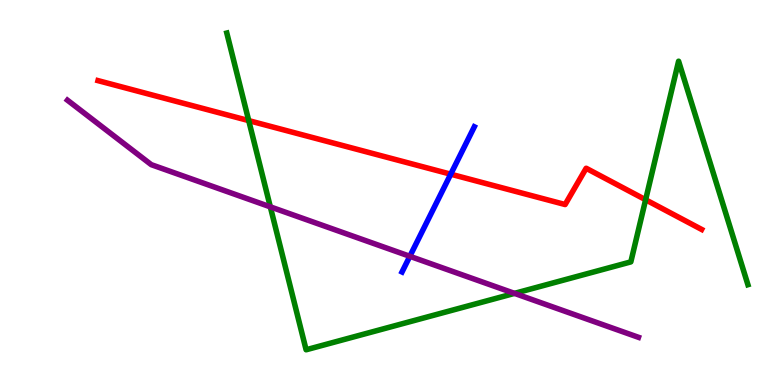[{'lines': ['blue', 'red'], 'intersections': [{'x': 5.82, 'y': 5.48}]}, {'lines': ['green', 'red'], 'intersections': [{'x': 3.21, 'y': 6.87}, {'x': 8.33, 'y': 4.81}]}, {'lines': ['purple', 'red'], 'intersections': []}, {'lines': ['blue', 'green'], 'intersections': []}, {'lines': ['blue', 'purple'], 'intersections': [{'x': 5.29, 'y': 3.34}]}, {'lines': ['green', 'purple'], 'intersections': [{'x': 3.49, 'y': 4.63}, {'x': 6.64, 'y': 2.38}]}]